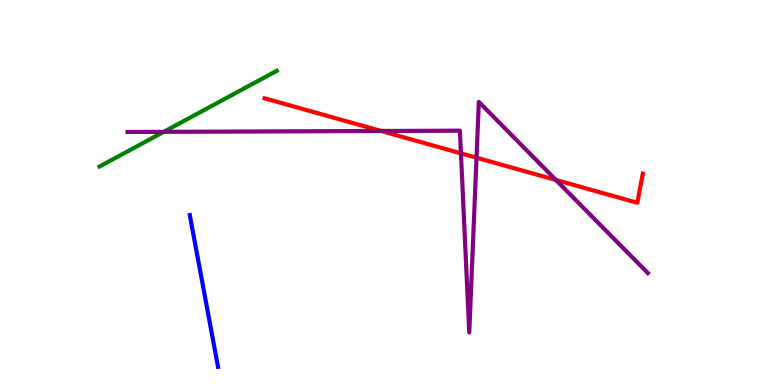[{'lines': ['blue', 'red'], 'intersections': []}, {'lines': ['green', 'red'], 'intersections': []}, {'lines': ['purple', 'red'], 'intersections': [{'x': 4.92, 'y': 6.6}, {'x': 5.95, 'y': 6.02}, {'x': 6.15, 'y': 5.9}, {'x': 7.17, 'y': 5.33}]}, {'lines': ['blue', 'green'], 'intersections': []}, {'lines': ['blue', 'purple'], 'intersections': []}, {'lines': ['green', 'purple'], 'intersections': [{'x': 2.11, 'y': 6.58}]}]